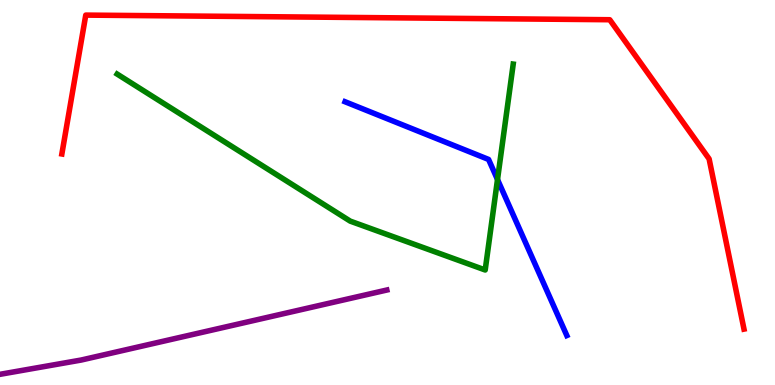[{'lines': ['blue', 'red'], 'intersections': []}, {'lines': ['green', 'red'], 'intersections': []}, {'lines': ['purple', 'red'], 'intersections': []}, {'lines': ['blue', 'green'], 'intersections': [{'x': 6.42, 'y': 5.34}]}, {'lines': ['blue', 'purple'], 'intersections': []}, {'lines': ['green', 'purple'], 'intersections': []}]